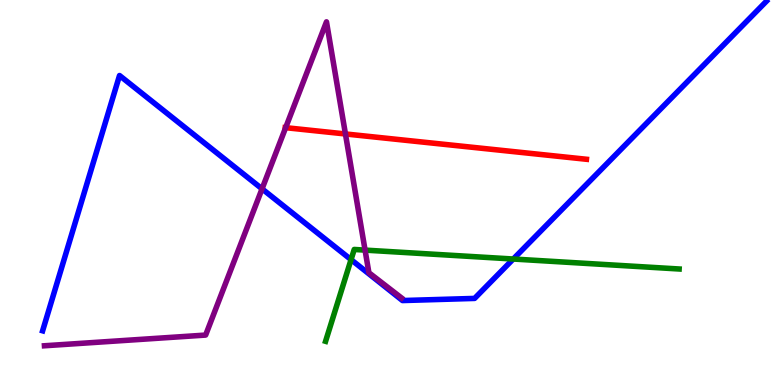[{'lines': ['blue', 'red'], 'intersections': []}, {'lines': ['green', 'red'], 'intersections': []}, {'lines': ['purple', 'red'], 'intersections': [{'x': 3.69, 'y': 6.68}, {'x': 4.46, 'y': 6.52}]}, {'lines': ['blue', 'green'], 'intersections': [{'x': 4.53, 'y': 3.26}, {'x': 6.62, 'y': 3.27}]}, {'lines': ['blue', 'purple'], 'intersections': [{'x': 3.38, 'y': 5.09}]}, {'lines': ['green', 'purple'], 'intersections': [{'x': 4.71, 'y': 3.5}]}]